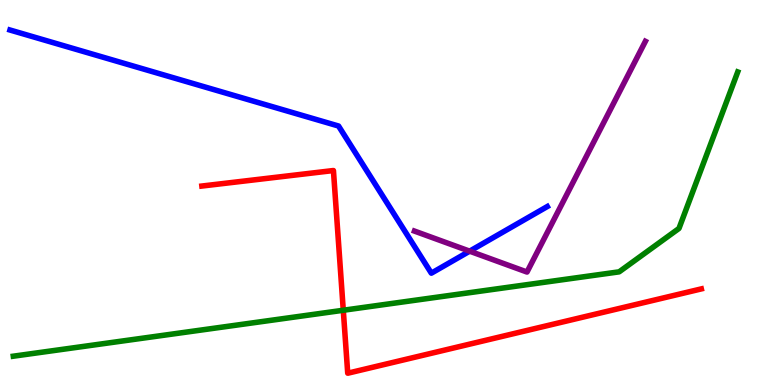[{'lines': ['blue', 'red'], 'intersections': []}, {'lines': ['green', 'red'], 'intersections': [{'x': 4.43, 'y': 1.94}]}, {'lines': ['purple', 'red'], 'intersections': []}, {'lines': ['blue', 'green'], 'intersections': []}, {'lines': ['blue', 'purple'], 'intersections': [{'x': 6.06, 'y': 3.48}]}, {'lines': ['green', 'purple'], 'intersections': []}]